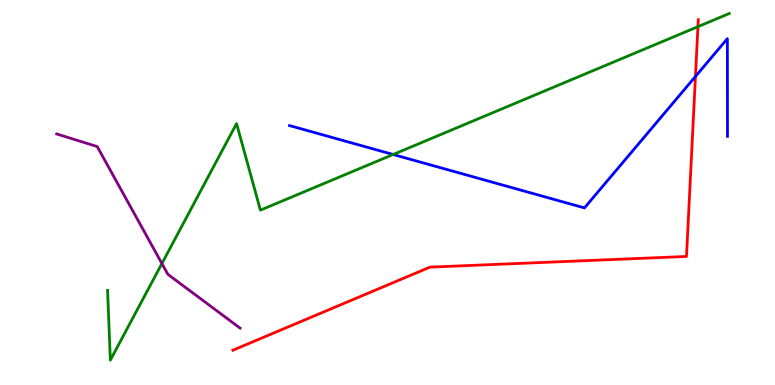[{'lines': ['blue', 'red'], 'intersections': [{'x': 8.97, 'y': 8.01}]}, {'lines': ['green', 'red'], 'intersections': [{'x': 9.01, 'y': 9.31}]}, {'lines': ['purple', 'red'], 'intersections': []}, {'lines': ['blue', 'green'], 'intersections': [{'x': 5.07, 'y': 5.99}]}, {'lines': ['blue', 'purple'], 'intersections': []}, {'lines': ['green', 'purple'], 'intersections': [{'x': 2.09, 'y': 3.15}]}]